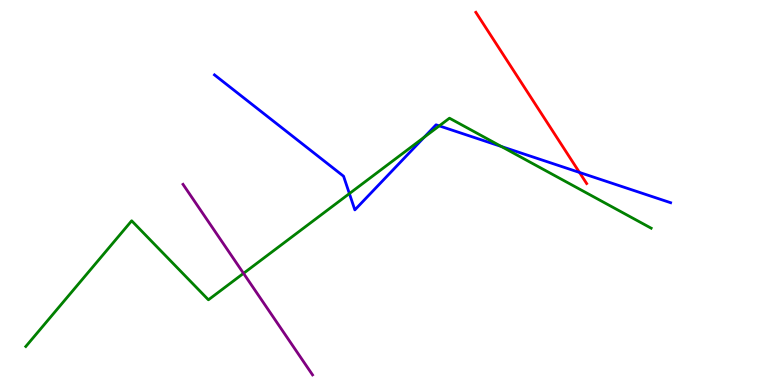[{'lines': ['blue', 'red'], 'intersections': [{'x': 7.48, 'y': 5.52}]}, {'lines': ['green', 'red'], 'intersections': []}, {'lines': ['purple', 'red'], 'intersections': []}, {'lines': ['blue', 'green'], 'intersections': [{'x': 4.51, 'y': 4.97}, {'x': 5.47, 'y': 6.44}, {'x': 5.67, 'y': 6.73}, {'x': 6.47, 'y': 6.19}]}, {'lines': ['blue', 'purple'], 'intersections': []}, {'lines': ['green', 'purple'], 'intersections': [{'x': 3.14, 'y': 2.9}]}]